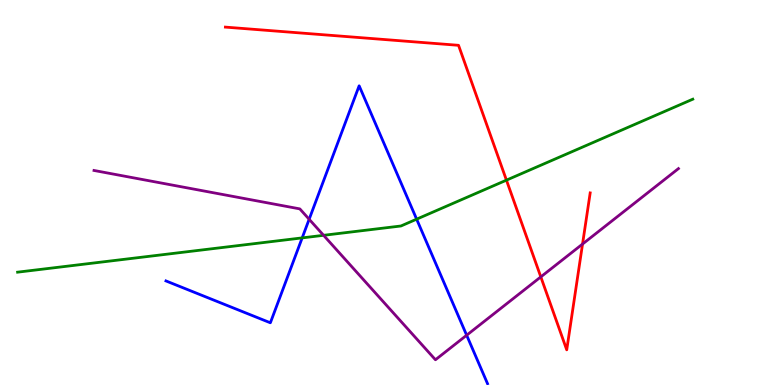[{'lines': ['blue', 'red'], 'intersections': []}, {'lines': ['green', 'red'], 'intersections': [{'x': 6.53, 'y': 5.32}]}, {'lines': ['purple', 'red'], 'intersections': [{'x': 6.98, 'y': 2.81}, {'x': 7.52, 'y': 3.66}]}, {'lines': ['blue', 'green'], 'intersections': [{'x': 3.9, 'y': 3.82}, {'x': 5.38, 'y': 4.31}]}, {'lines': ['blue', 'purple'], 'intersections': [{'x': 3.99, 'y': 4.3}, {'x': 6.02, 'y': 1.29}]}, {'lines': ['green', 'purple'], 'intersections': [{'x': 4.18, 'y': 3.89}]}]